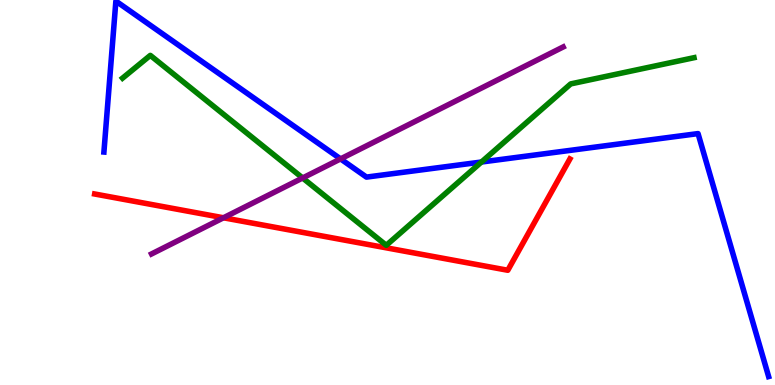[{'lines': ['blue', 'red'], 'intersections': []}, {'lines': ['green', 'red'], 'intersections': []}, {'lines': ['purple', 'red'], 'intersections': [{'x': 2.88, 'y': 4.34}]}, {'lines': ['blue', 'green'], 'intersections': [{'x': 6.21, 'y': 5.79}]}, {'lines': ['blue', 'purple'], 'intersections': [{'x': 4.39, 'y': 5.87}]}, {'lines': ['green', 'purple'], 'intersections': [{'x': 3.9, 'y': 5.38}]}]